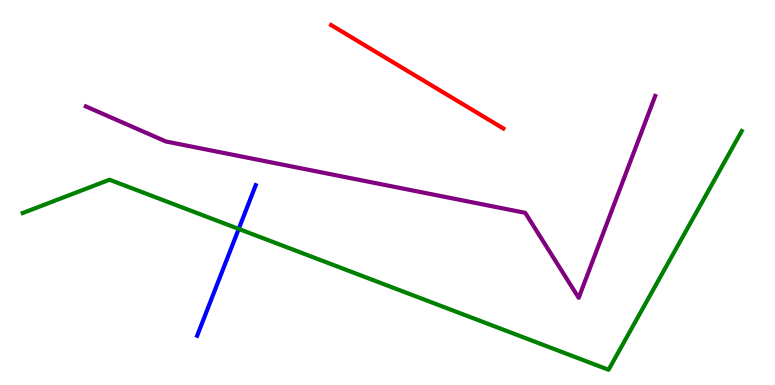[{'lines': ['blue', 'red'], 'intersections': []}, {'lines': ['green', 'red'], 'intersections': []}, {'lines': ['purple', 'red'], 'intersections': []}, {'lines': ['blue', 'green'], 'intersections': [{'x': 3.08, 'y': 4.05}]}, {'lines': ['blue', 'purple'], 'intersections': []}, {'lines': ['green', 'purple'], 'intersections': []}]